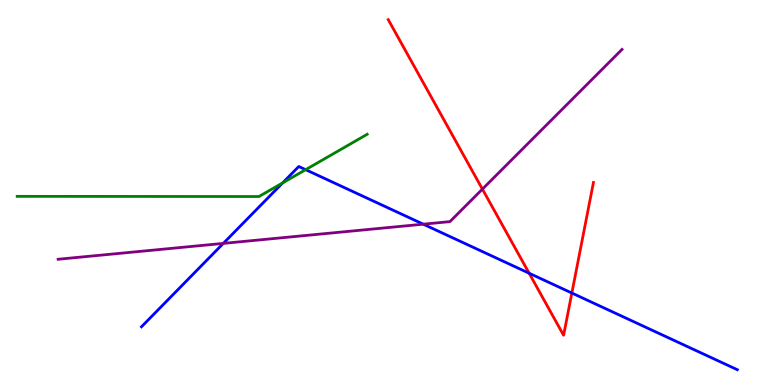[{'lines': ['blue', 'red'], 'intersections': [{'x': 6.83, 'y': 2.9}, {'x': 7.38, 'y': 2.39}]}, {'lines': ['green', 'red'], 'intersections': []}, {'lines': ['purple', 'red'], 'intersections': [{'x': 6.22, 'y': 5.09}]}, {'lines': ['blue', 'green'], 'intersections': [{'x': 3.65, 'y': 5.25}, {'x': 3.94, 'y': 5.59}]}, {'lines': ['blue', 'purple'], 'intersections': [{'x': 2.88, 'y': 3.68}, {'x': 5.46, 'y': 4.18}]}, {'lines': ['green', 'purple'], 'intersections': []}]